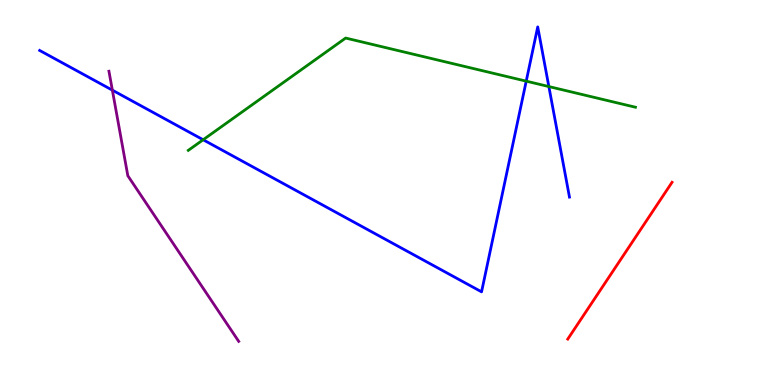[{'lines': ['blue', 'red'], 'intersections': []}, {'lines': ['green', 'red'], 'intersections': []}, {'lines': ['purple', 'red'], 'intersections': []}, {'lines': ['blue', 'green'], 'intersections': [{'x': 2.62, 'y': 6.37}, {'x': 6.79, 'y': 7.89}, {'x': 7.08, 'y': 7.75}]}, {'lines': ['blue', 'purple'], 'intersections': [{'x': 1.45, 'y': 7.66}]}, {'lines': ['green', 'purple'], 'intersections': []}]